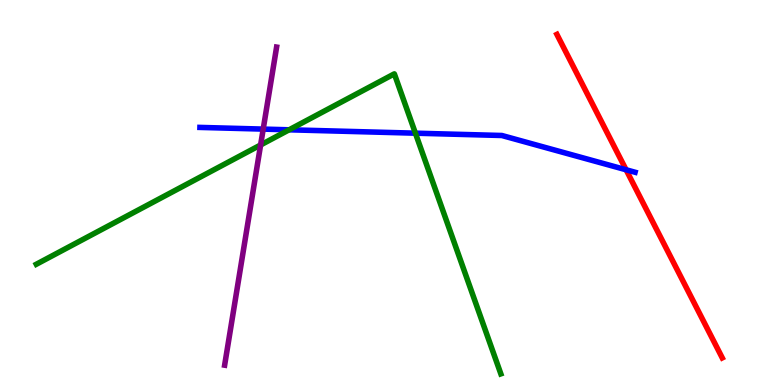[{'lines': ['blue', 'red'], 'intersections': [{'x': 8.08, 'y': 5.59}]}, {'lines': ['green', 'red'], 'intersections': []}, {'lines': ['purple', 'red'], 'intersections': []}, {'lines': ['blue', 'green'], 'intersections': [{'x': 3.73, 'y': 6.63}, {'x': 5.36, 'y': 6.54}]}, {'lines': ['blue', 'purple'], 'intersections': [{'x': 3.4, 'y': 6.65}]}, {'lines': ['green', 'purple'], 'intersections': [{'x': 3.36, 'y': 6.23}]}]